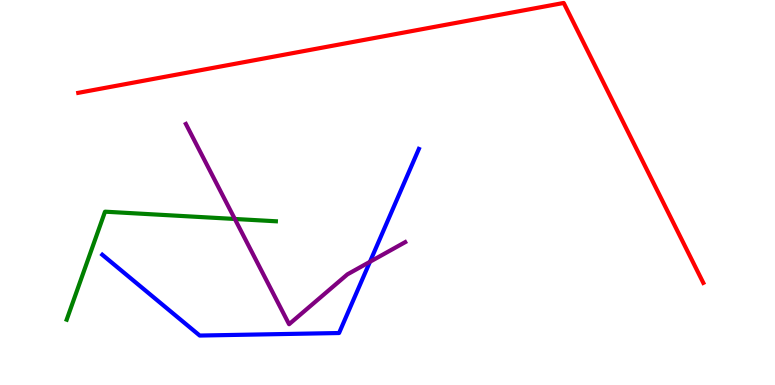[{'lines': ['blue', 'red'], 'intersections': []}, {'lines': ['green', 'red'], 'intersections': []}, {'lines': ['purple', 'red'], 'intersections': []}, {'lines': ['blue', 'green'], 'intersections': []}, {'lines': ['blue', 'purple'], 'intersections': [{'x': 4.77, 'y': 3.2}]}, {'lines': ['green', 'purple'], 'intersections': [{'x': 3.03, 'y': 4.31}]}]